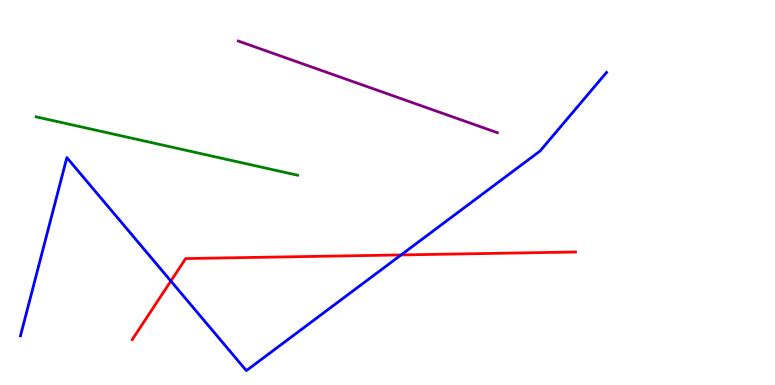[{'lines': ['blue', 'red'], 'intersections': [{'x': 2.2, 'y': 2.7}, {'x': 5.18, 'y': 3.38}]}, {'lines': ['green', 'red'], 'intersections': []}, {'lines': ['purple', 'red'], 'intersections': []}, {'lines': ['blue', 'green'], 'intersections': []}, {'lines': ['blue', 'purple'], 'intersections': []}, {'lines': ['green', 'purple'], 'intersections': []}]